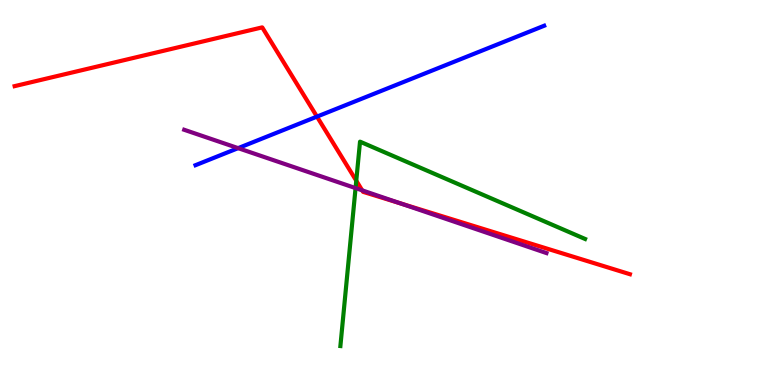[{'lines': ['blue', 'red'], 'intersections': [{'x': 4.09, 'y': 6.97}]}, {'lines': ['green', 'red'], 'intersections': [{'x': 4.6, 'y': 5.31}]}, {'lines': ['purple', 'red'], 'intersections': [{'x': 4.67, 'y': 5.06}, {'x': 5.17, 'y': 4.72}]}, {'lines': ['blue', 'green'], 'intersections': []}, {'lines': ['blue', 'purple'], 'intersections': [{'x': 3.07, 'y': 6.15}]}, {'lines': ['green', 'purple'], 'intersections': [{'x': 4.59, 'y': 5.11}]}]